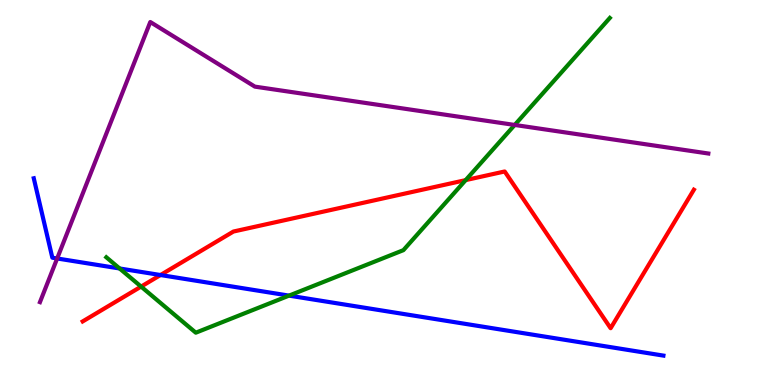[{'lines': ['blue', 'red'], 'intersections': [{'x': 2.07, 'y': 2.86}]}, {'lines': ['green', 'red'], 'intersections': [{'x': 1.82, 'y': 2.56}, {'x': 6.01, 'y': 5.32}]}, {'lines': ['purple', 'red'], 'intersections': []}, {'lines': ['blue', 'green'], 'intersections': [{'x': 1.54, 'y': 3.03}, {'x': 3.73, 'y': 2.32}]}, {'lines': ['blue', 'purple'], 'intersections': [{'x': 0.738, 'y': 3.29}]}, {'lines': ['green', 'purple'], 'intersections': [{'x': 6.64, 'y': 6.75}]}]